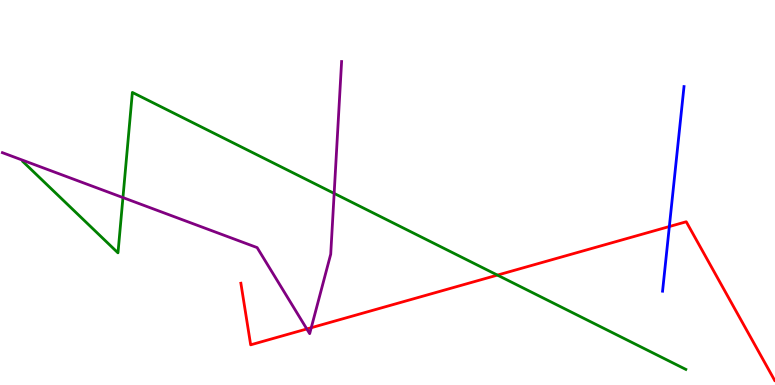[{'lines': ['blue', 'red'], 'intersections': [{'x': 8.64, 'y': 4.12}]}, {'lines': ['green', 'red'], 'intersections': [{'x': 6.42, 'y': 2.85}]}, {'lines': ['purple', 'red'], 'intersections': [{'x': 3.96, 'y': 1.46}, {'x': 4.02, 'y': 1.49}]}, {'lines': ['blue', 'green'], 'intersections': []}, {'lines': ['blue', 'purple'], 'intersections': []}, {'lines': ['green', 'purple'], 'intersections': [{'x': 1.59, 'y': 4.87}, {'x': 4.31, 'y': 4.98}]}]